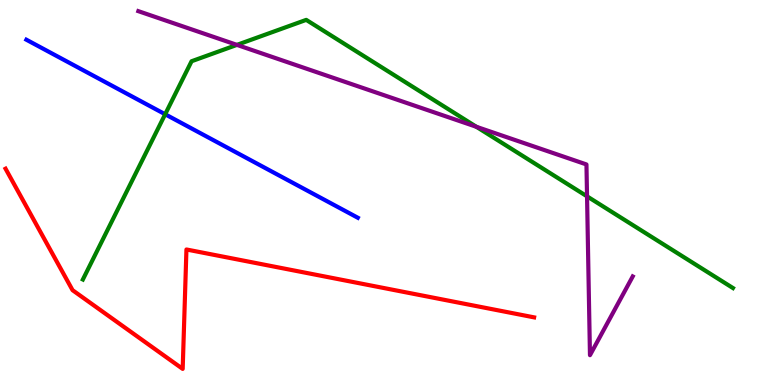[{'lines': ['blue', 'red'], 'intersections': []}, {'lines': ['green', 'red'], 'intersections': []}, {'lines': ['purple', 'red'], 'intersections': []}, {'lines': ['blue', 'green'], 'intersections': [{'x': 2.13, 'y': 7.03}]}, {'lines': ['blue', 'purple'], 'intersections': []}, {'lines': ['green', 'purple'], 'intersections': [{'x': 3.06, 'y': 8.83}, {'x': 6.15, 'y': 6.71}, {'x': 7.57, 'y': 4.9}]}]